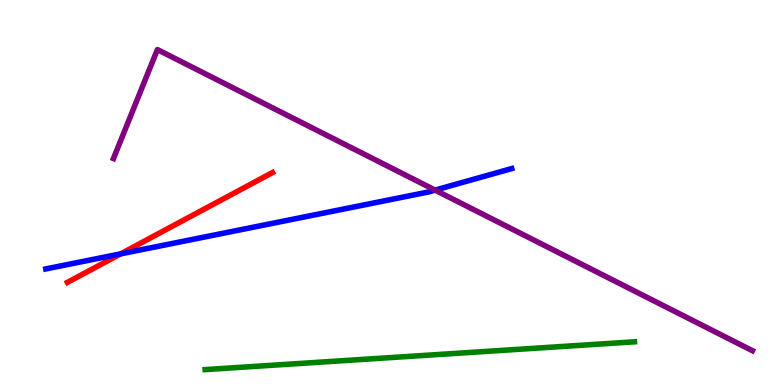[{'lines': ['blue', 'red'], 'intersections': [{'x': 1.56, 'y': 3.41}]}, {'lines': ['green', 'red'], 'intersections': []}, {'lines': ['purple', 'red'], 'intersections': []}, {'lines': ['blue', 'green'], 'intersections': []}, {'lines': ['blue', 'purple'], 'intersections': [{'x': 5.61, 'y': 5.06}]}, {'lines': ['green', 'purple'], 'intersections': []}]